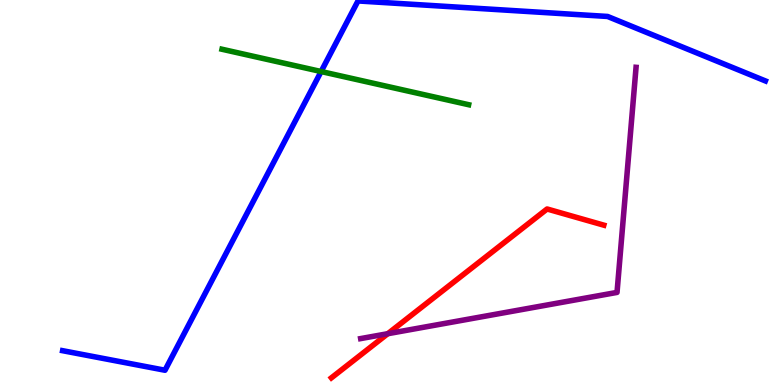[{'lines': ['blue', 'red'], 'intersections': []}, {'lines': ['green', 'red'], 'intersections': []}, {'lines': ['purple', 'red'], 'intersections': [{'x': 5.0, 'y': 1.33}]}, {'lines': ['blue', 'green'], 'intersections': [{'x': 4.14, 'y': 8.14}]}, {'lines': ['blue', 'purple'], 'intersections': []}, {'lines': ['green', 'purple'], 'intersections': []}]